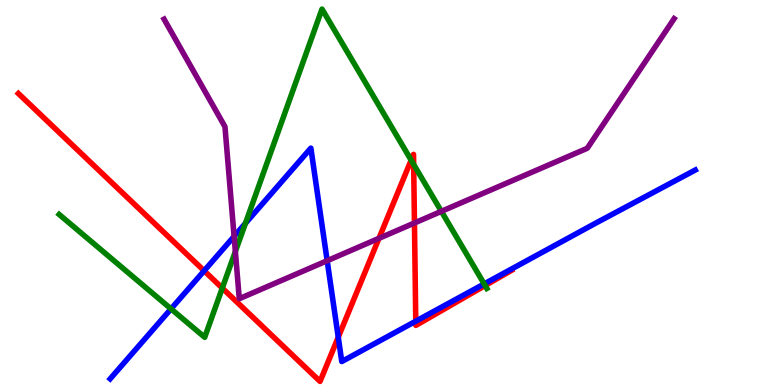[{'lines': ['blue', 'red'], 'intersections': [{'x': 2.63, 'y': 2.97}, {'x': 4.36, 'y': 1.24}, {'x': 5.36, 'y': 1.66}]}, {'lines': ['green', 'red'], 'intersections': [{'x': 2.87, 'y': 2.52}, {'x': 5.31, 'y': 5.84}, {'x': 5.34, 'y': 5.73}, {'x': 6.26, 'y': 2.58}]}, {'lines': ['purple', 'red'], 'intersections': [{'x': 4.89, 'y': 3.81}, {'x': 5.35, 'y': 4.21}]}, {'lines': ['blue', 'green'], 'intersections': [{'x': 2.21, 'y': 1.98}, {'x': 3.17, 'y': 4.2}, {'x': 6.25, 'y': 2.63}]}, {'lines': ['blue', 'purple'], 'intersections': [{'x': 3.02, 'y': 3.86}, {'x': 4.22, 'y': 3.23}]}, {'lines': ['green', 'purple'], 'intersections': [{'x': 3.04, 'y': 3.47}, {'x': 5.7, 'y': 4.51}]}]